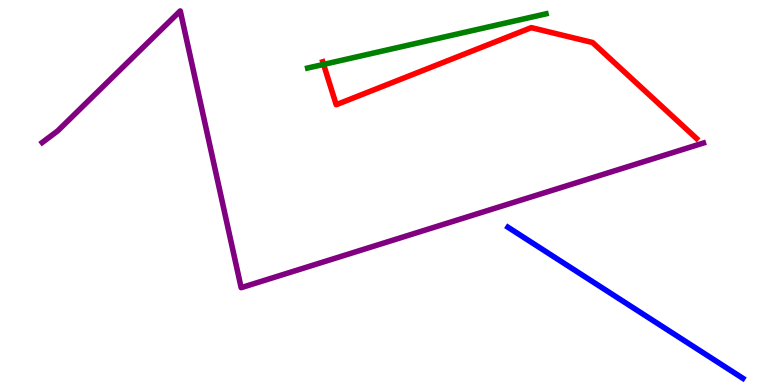[{'lines': ['blue', 'red'], 'intersections': []}, {'lines': ['green', 'red'], 'intersections': [{'x': 4.18, 'y': 8.33}]}, {'lines': ['purple', 'red'], 'intersections': []}, {'lines': ['blue', 'green'], 'intersections': []}, {'lines': ['blue', 'purple'], 'intersections': []}, {'lines': ['green', 'purple'], 'intersections': []}]